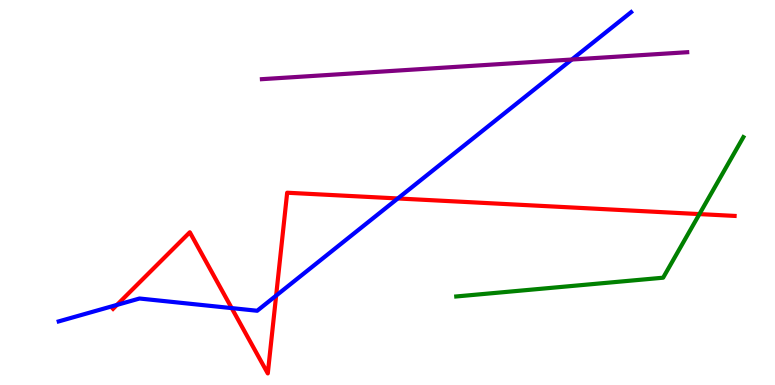[{'lines': ['blue', 'red'], 'intersections': [{'x': 1.51, 'y': 2.08}, {'x': 2.99, 'y': 2.0}, {'x': 3.56, 'y': 2.32}, {'x': 5.13, 'y': 4.85}]}, {'lines': ['green', 'red'], 'intersections': [{'x': 9.02, 'y': 4.44}]}, {'lines': ['purple', 'red'], 'intersections': []}, {'lines': ['blue', 'green'], 'intersections': []}, {'lines': ['blue', 'purple'], 'intersections': [{'x': 7.38, 'y': 8.45}]}, {'lines': ['green', 'purple'], 'intersections': []}]